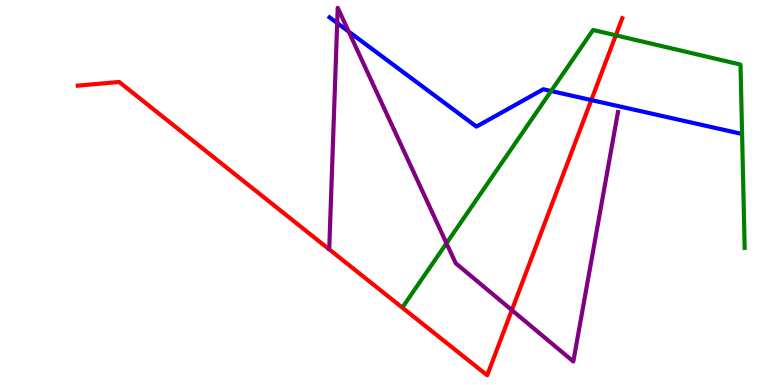[{'lines': ['blue', 'red'], 'intersections': [{'x': 7.63, 'y': 7.4}]}, {'lines': ['green', 'red'], 'intersections': [{'x': 7.95, 'y': 9.08}]}, {'lines': ['purple', 'red'], 'intersections': [{'x': 6.6, 'y': 1.94}]}, {'lines': ['blue', 'green'], 'intersections': [{'x': 7.11, 'y': 7.64}]}, {'lines': ['blue', 'purple'], 'intersections': [{'x': 4.35, 'y': 9.4}, {'x': 4.5, 'y': 9.18}]}, {'lines': ['green', 'purple'], 'intersections': [{'x': 5.76, 'y': 3.68}]}]